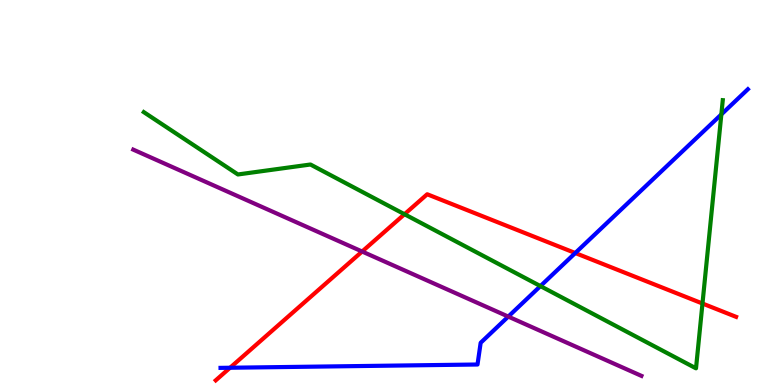[{'lines': ['blue', 'red'], 'intersections': [{'x': 2.97, 'y': 0.448}, {'x': 7.42, 'y': 3.43}]}, {'lines': ['green', 'red'], 'intersections': [{'x': 5.22, 'y': 4.44}, {'x': 9.06, 'y': 2.12}]}, {'lines': ['purple', 'red'], 'intersections': [{'x': 4.67, 'y': 3.47}]}, {'lines': ['blue', 'green'], 'intersections': [{'x': 6.97, 'y': 2.57}, {'x': 9.31, 'y': 7.03}]}, {'lines': ['blue', 'purple'], 'intersections': [{'x': 6.56, 'y': 1.78}]}, {'lines': ['green', 'purple'], 'intersections': []}]